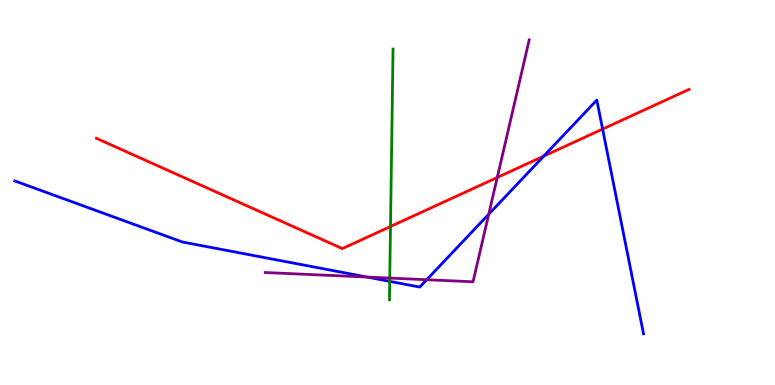[{'lines': ['blue', 'red'], 'intersections': [{'x': 7.02, 'y': 5.94}, {'x': 7.78, 'y': 6.65}]}, {'lines': ['green', 'red'], 'intersections': [{'x': 5.04, 'y': 4.12}]}, {'lines': ['purple', 'red'], 'intersections': [{'x': 6.42, 'y': 5.39}]}, {'lines': ['blue', 'green'], 'intersections': [{'x': 5.03, 'y': 2.69}]}, {'lines': ['blue', 'purple'], 'intersections': [{'x': 4.74, 'y': 2.8}, {'x': 5.51, 'y': 2.73}, {'x': 6.31, 'y': 4.44}]}, {'lines': ['green', 'purple'], 'intersections': [{'x': 5.03, 'y': 2.78}]}]